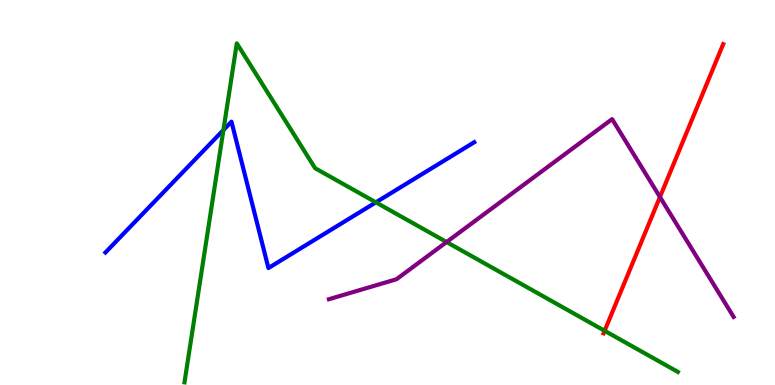[{'lines': ['blue', 'red'], 'intersections': []}, {'lines': ['green', 'red'], 'intersections': [{'x': 7.8, 'y': 1.41}]}, {'lines': ['purple', 'red'], 'intersections': [{'x': 8.52, 'y': 4.88}]}, {'lines': ['blue', 'green'], 'intersections': [{'x': 2.88, 'y': 6.62}, {'x': 4.85, 'y': 4.74}]}, {'lines': ['blue', 'purple'], 'intersections': []}, {'lines': ['green', 'purple'], 'intersections': [{'x': 5.76, 'y': 3.71}]}]